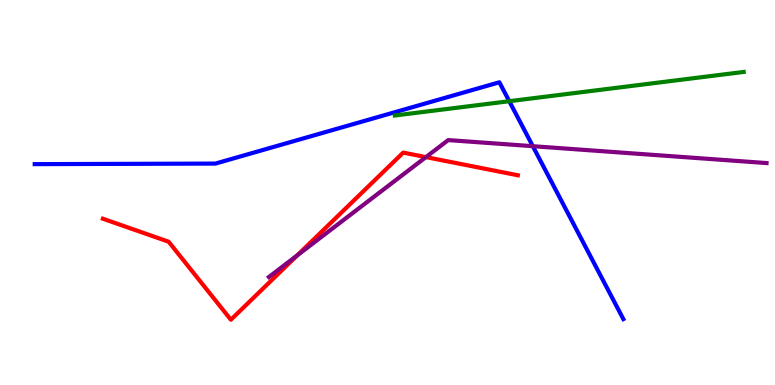[{'lines': ['blue', 'red'], 'intersections': []}, {'lines': ['green', 'red'], 'intersections': []}, {'lines': ['purple', 'red'], 'intersections': [{'x': 3.84, 'y': 3.37}, {'x': 5.5, 'y': 5.92}]}, {'lines': ['blue', 'green'], 'intersections': [{'x': 6.57, 'y': 7.37}]}, {'lines': ['blue', 'purple'], 'intersections': [{'x': 6.88, 'y': 6.2}]}, {'lines': ['green', 'purple'], 'intersections': []}]